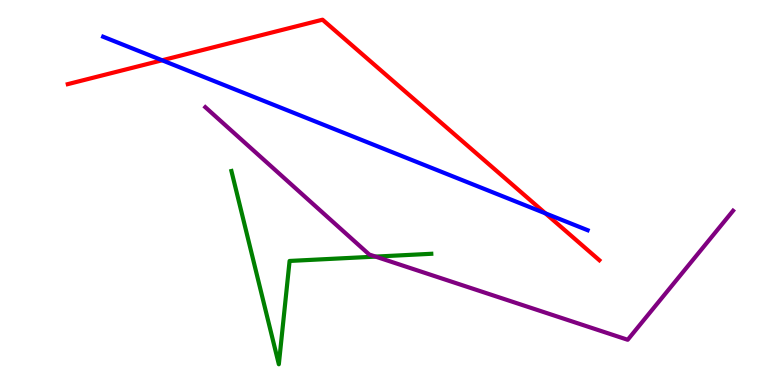[{'lines': ['blue', 'red'], 'intersections': [{'x': 2.09, 'y': 8.43}, {'x': 7.04, 'y': 4.46}]}, {'lines': ['green', 'red'], 'intersections': []}, {'lines': ['purple', 'red'], 'intersections': []}, {'lines': ['blue', 'green'], 'intersections': []}, {'lines': ['blue', 'purple'], 'intersections': []}, {'lines': ['green', 'purple'], 'intersections': [{'x': 4.85, 'y': 3.33}]}]